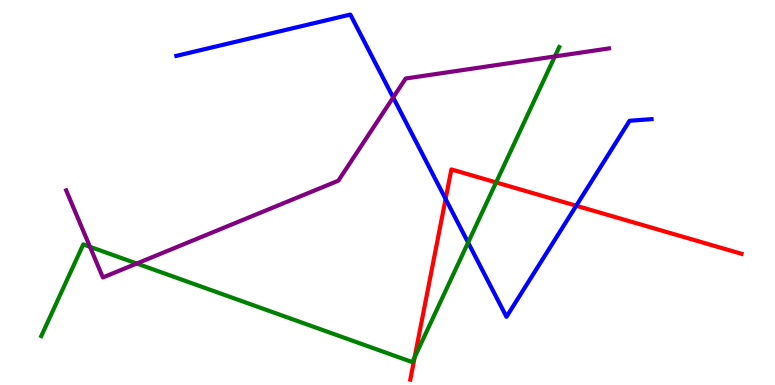[{'lines': ['blue', 'red'], 'intersections': [{'x': 5.75, 'y': 4.83}, {'x': 7.44, 'y': 4.66}]}, {'lines': ['green', 'red'], 'intersections': [{'x': 5.35, 'y': 0.722}, {'x': 6.4, 'y': 5.26}]}, {'lines': ['purple', 'red'], 'intersections': []}, {'lines': ['blue', 'green'], 'intersections': [{'x': 6.04, 'y': 3.7}]}, {'lines': ['blue', 'purple'], 'intersections': [{'x': 5.07, 'y': 7.47}]}, {'lines': ['green', 'purple'], 'intersections': [{'x': 1.16, 'y': 3.59}, {'x': 1.76, 'y': 3.16}, {'x': 7.16, 'y': 8.53}]}]